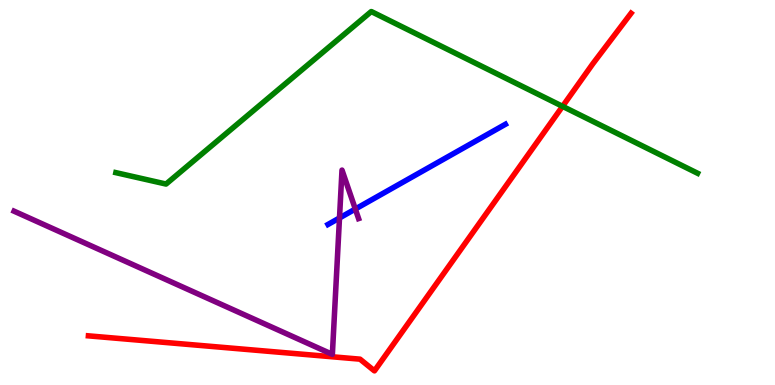[{'lines': ['blue', 'red'], 'intersections': []}, {'lines': ['green', 'red'], 'intersections': [{'x': 7.26, 'y': 7.24}]}, {'lines': ['purple', 'red'], 'intersections': []}, {'lines': ['blue', 'green'], 'intersections': []}, {'lines': ['blue', 'purple'], 'intersections': [{'x': 4.38, 'y': 4.34}, {'x': 4.58, 'y': 4.57}]}, {'lines': ['green', 'purple'], 'intersections': []}]